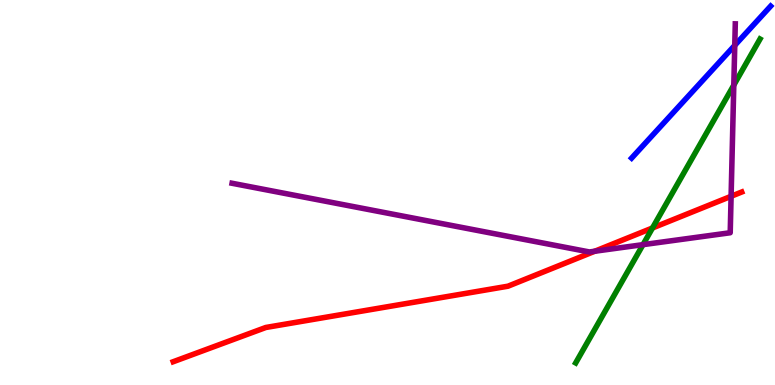[{'lines': ['blue', 'red'], 'intersections': []}, {'lines': ['green', 'red'], 'intersections': [{'x': 8.42, 'y': 4.08}]}, {'lines': ['purple', 'red'], 'intersections': [{'x': 7.67, 'y': 3.47}, {'x': 9.43, 'y': 4.9}]}, {'lines': ['blue', 'green'], 'intersections': []}, {'lines': ['blue', 'purple'], 'intersections': [{'x': 9.48, 'y': 8.82}]}, {'lines': ['green', 'purple'], 'intersections': [{'x': 8.3, 'y': 3.65}, {'x': 9.47, 'y': 7.79}]}]